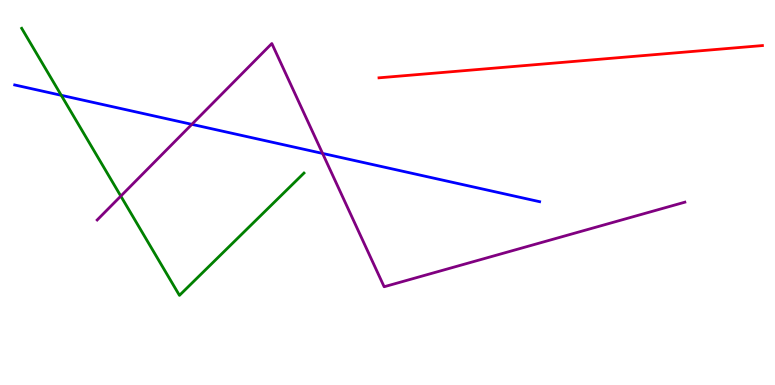[{'lines': ['blue', 'red'], 'intersections': []}, {'lines': ['green', 'red'], 'intersections': []}, {'lines': ['purple', 'red'], 'intersections': []}, {'lines': ['blue', 'green'], 'intersections': [{'x': 0.79, 'y': 7.52}]}, {'lines': ['blue', 'purple'], 'intersections': [{'x': 2.48, 'y': 6.77}, {'x': 4.16, 'y': 6.02}]}, {'lines': ['green', 'purple'], 'intersections': [{'x': 1.56, 'y': 4.91}]}]